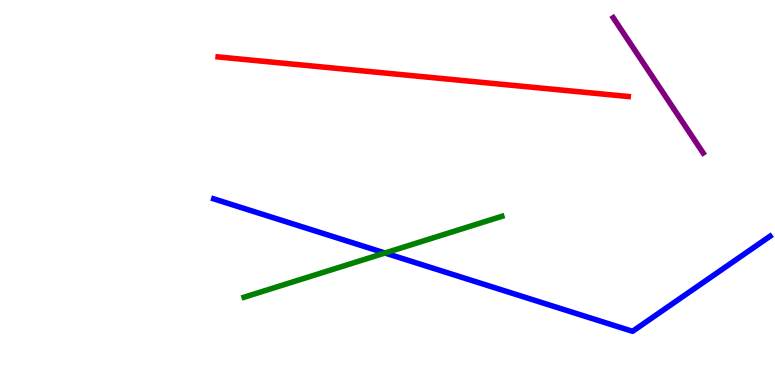[{'lines': ['blue', 'red'], 'intersections': []}, {'lines': ['green', 'red'], 'intersections': []}, {'lines': ['purple', 'red'], 'intersections': []}, {'lines': ['blue', 'green'], 'intersections': [{'x': 4.97, 'y': 3.43}]}, {'lines': ['blue', 'purple'], 'intersections': []}, {'lines': ['green', 'purple'], 'intersections': []}]